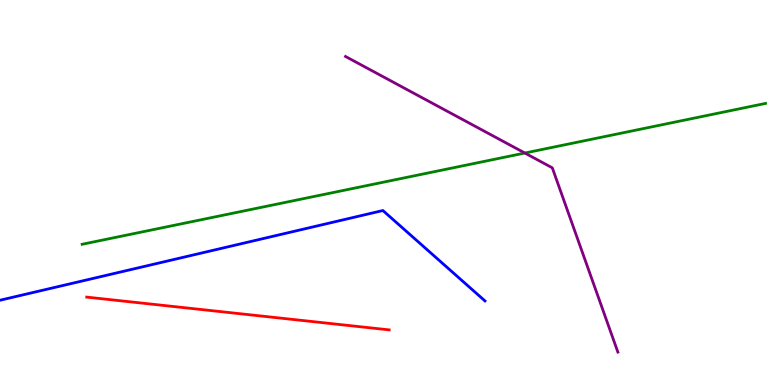[{'lines': ['blue', 'red'], 'intersections': []}, {'lines': ['green', 'red'], 'intersections': []}, {'lines': ['purple', 'red'], 'intersections': []}, {'lines': ['blue', 'green'], 'intersections': []}, {'lines': ['blue', 'purple'], 'intersections': []}, {'lines': ['green', 'purple'], 'intersections': [{'x': 6.77, 'y': 6.03}]}]